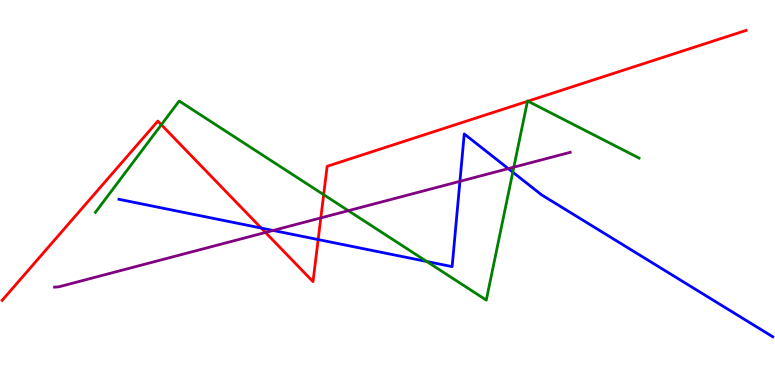[{'lines': ['blue', 'red'], 'intersections': [{'x': 3.37, 'y': 4.08}, {'x': 4.11, 'y': 3.78}]}, {'lines': ['green', 'red'], 'intersections': [{'x': 2.08, 'y': 6.76}, {'x': 4.18, 'y': 4.94}, {'x': 6.81, 'y': 7.37}, {'x': 6.81, 'y': 7.37}]}, {'lines': ['purple', 'red'], 'intersections': [{'x': 3.43, 'y': 3.96}, {'x': 4.14, 'y': 4.34}]}, {'lines': ['blue', 'green'], 'intersections': [{'x': 5.51, 'y': 3.21}, {'x': 6.62, 'y': 5.53}]}, {'lines': ['blue', 'purple'], 'intersections': [{'x': 3.52, 'y': 4.01}, {'x': 5.93, 'y': 5.29}, {'x': 6.56, 'y': 5.62}]}, {'lines': ['green', 'purple'], 'intersections': [{'x': 4.49, 'y': 4.53}, {'x': 6.63, 'y': 5.66}]}]